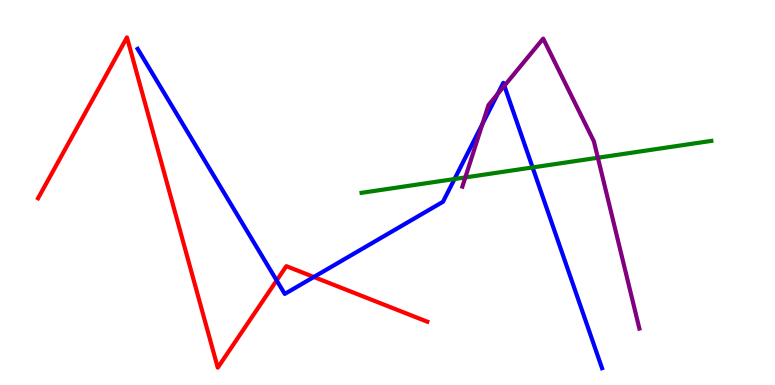[{'lines': ['blue', 'red'], 'intersections': [{'x': 3.57, 'y': 2.72}, {'x': 4.05, 'y': 2.81}]}, {'lines': ['green', 'red'], 'intersections': []}, {'lines': ['purple', 'red'], 'intersections': []}, {'lines': ['blue', 'green'], 'intersections': [{'x': 5.86, 'y': 5.35}, {'x': 6.87, 'y': 5.65}]}, {'lines': ['blue', 'purple'], 'intersections': [{'x': 6.22, 'y': 6.78}, {'x': 6.42, 'y': 7.56}, {'x': 6.51, 'y': 7.77}]}, {'lines': ['green', 'purple'], 'intersections': [{'x': 6.0, 'y': 5.39}, {'x': 7.71, 'y': 5.9}]}]